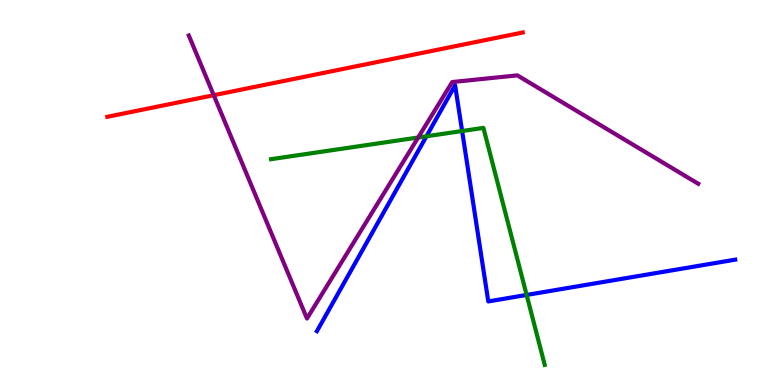[{'lines': ['blue', 'red'], 'intersections': []}, {'lines': ['green', 'red'], 'intersections': []}, {'lines': ['purple', 'red'], 'intersections': [{'x': 2.76, 'y': 7.53}]}, {'lines': ['blue', 'green'], 'intersections': [{'x': 5.5, 'y': 6.46}, {'x': 5.96, 'y': 6.6}, {'x': 6.8, 'y': 2.34}]}, {'lines': ['blue', 'purple'], 'intersections': []}, {'lines': ['green', 'purple'], 'intersections': [{'x': 5.4, 'y': 6.43}]}]